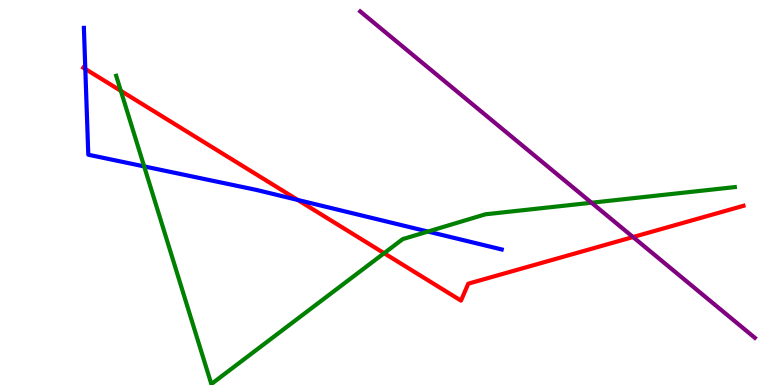[{'lines': ['blue', 'red'], 'intersections': [{'x': 1.1, 'y': 8.21}, {'x': 3.84, 'y': 4.81}]}, {'lines': ['green', 'red'], 'intersections': [{'x': 1.56, 'y': 7.64}, {'x': 4.96, 'y': 3.42}]}, {'lines': ['purple', 'red'], 'intersections': [{'x': 8.17, 'y': 3.84}]}, {'lines': ['blue', 'green'], 'intersections': [{'x': 1.86, 'y': 5.68}, {'x': 5.52, 'y': 3.99}]}, {'lines': ['blue', 'purple'], 'intersections': []}, {'lines': ['green', 'purple'], 'intersections': [{'x': 7.63, 'y': 4.73}]}]